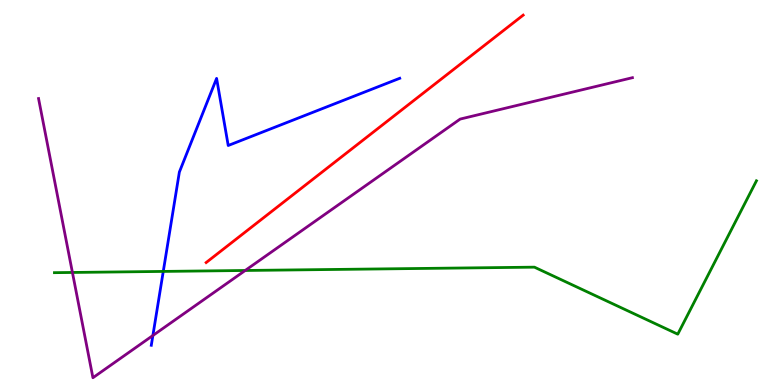[{'lines': ['blue', 'red'], 'intersections': []}, {'lines': ['green', 'red'], 'intersections': []}, {'lines': ['purple', 'red'], 'intersections': []}, {'lines': ['blue', 'green'], 'intersections': [{'x': 2.11, 'y': 2.95}]}, {'lines': ['blue', 'purple'], 'intersections': [{'x': 1.97, 'y': 1.29}]}, {'lines': ['green', 'purple'], 'intersections': [{'x': 0.934, 'y': 2.92}, {'x': 3.16, 'y': 2.97}]}]